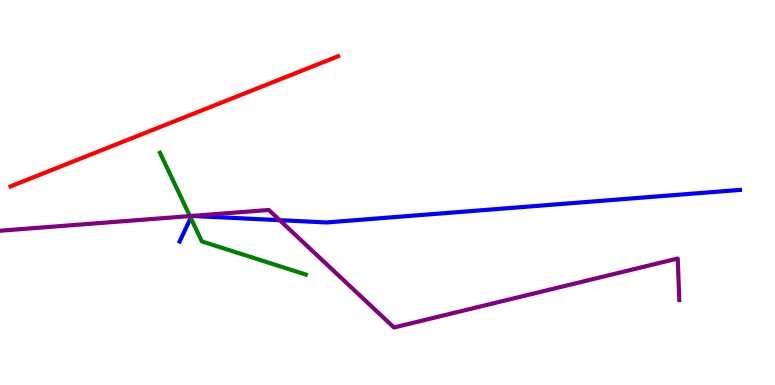[{'lines': ['blue', 'red'], 'intersections': []}, {'lines': ['green', 'red'], 'intersections': []}, {'lines': ['purple', 'red'], 'intersections': []}, {'lines': ['blue', 'green'], 'intersections': [{'x': 2.46, 'y': 4.34}]}, {'lines': ['blue', 'purple'], 'intersections': [{'x': 2.47, 'y': 4.39}, {'x': 2.48, 'y': 4.39}, {'x': 3.61, 'y': 4.28}]}, {'lines': ['green', 'purple'], 'intersections': [{'x': 2.45, 'y': 4.39}]}]